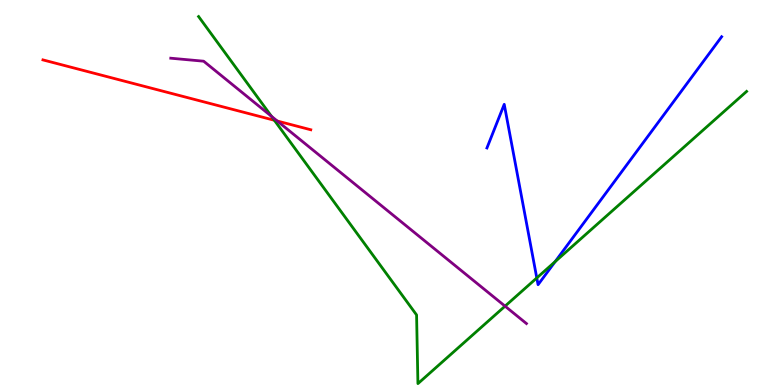[{'lines': ['blue', 'red'], 'intersections': []}, {'lines': ['green', 'red'], 'intersections': [{'x': 3.54, 'y': 6.88}]}, {'lines': ['purple', 'red'], 'intersections': [{'x': 3.58, 'y': 6.86}]}, {'lines': ['blue', 'green'], 'intersections': [{'x': 6.93, 'y': 2.78}, {'x': 7.16, 'y': 3.2}]}, {'lines': ['blue', 'purple'], 'intersections': []}, {'lines': ['green', 'purple'], 'intersections': [{'x': 3.5, 'y': 6.98}, {'x': 6.52, 'y': 2.05}]}]